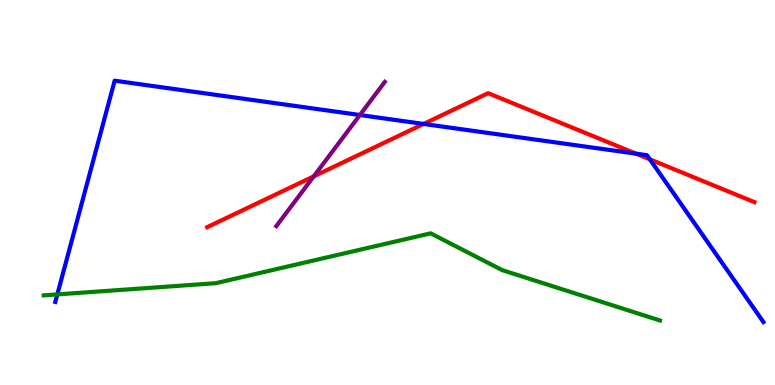[{'lines': ['blue', 'red'], 'intersections': [{'x': 5.47, 'y': 6.78}, {'x': 8.21, 'y': 6.01}, {'x': 8.39, 'y': 5.86}]}, {'lines': ['green', 'red'], 'intersections': []}, {'lines': ['purple', 'red'], 'intersections': [{'x': 4.05, 'y': 5.42}]}, {'lines': ['blue', 'green'], 'intersections': [{'x': 0.74, 'y': 2.35}]}, {'lines': ['blue', 'purple'], 'intersections': [{'x': 4.64, 'y': 7.01}]}, {'lines': ['green', 'purple'], 'intersections': []}]